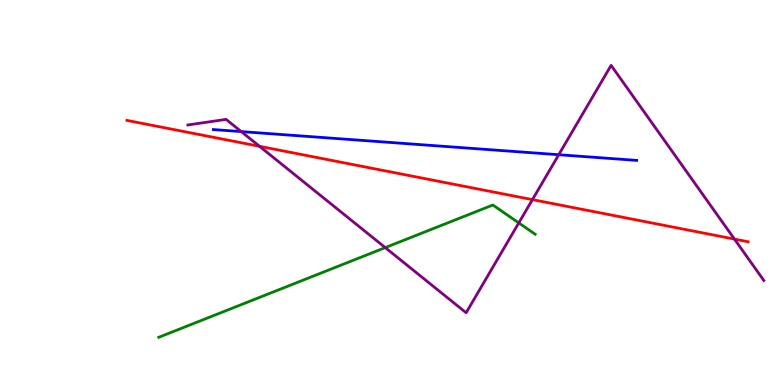[{'lines': ['blue', 'red'], 'intersections': []}, {'lines': ['green', 'red'], 'intersections': []}, {'lines': ['purple', 'red'], 'intersections': [{'x': 3.35, 'y': 6.2}, {'x': 6.87, 'y': 4.82}, {'x': 9.48, 'y': 3.79}]}, {'lines': ['blue', 'green'], 'intersections': []}, {'lines': ['blue', 'purple'], 'intersections': [{'x': 3.11, 'y': 6.58}, {'x': 7.21, 'y': 5.98}]}, {'lines': ['green', 'purple'], 'intersections': [{'x': 4.97, 'y': 3.57}, {'x': 6.69, 'y': 4.21}]}]